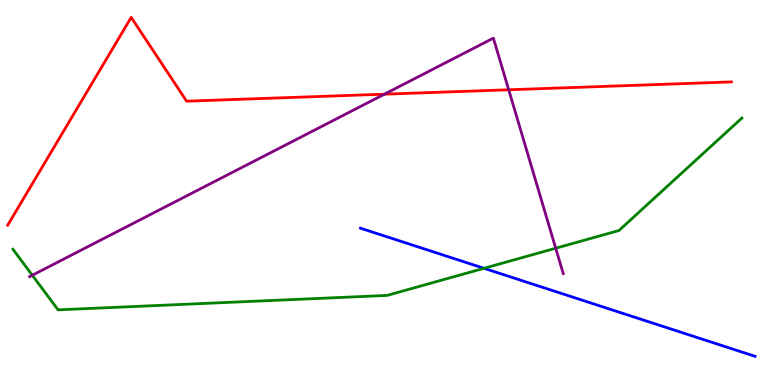[{'lines': ['blue', 'red'], 'intersections': []}, {'lines': ['green', 'red'], 'intersections': []}, {'lines': ['purple', 'red'], 'intersections': [{'x': 4.96, 'y': 7.55}, {'x': 6.56, 'y': 7.67}]}, {'lines': ['blue', 'green'], 'intersections': [{'x': 6.25, 'y': 3.03}]}, {'lines': ['blue', 'purple'], 'intersections': []}, {'lines': ['green', 'purple'], 'intersections': [{'x': 0.417, 'y': 2.85}, {'x': 7.17, 'y': 3.55}]}]